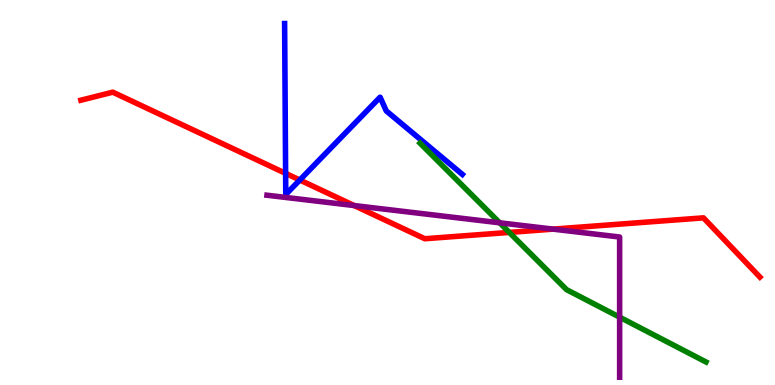[{'lines': ['blue', 'red'], 'intersections': [{'x': 3.69, 'y': 5.5}, {'x': 3.87, 'y': 5.32}]}, {'lines': ['green', 'red'], 'intersections': [{'x': 6.57, 'y': 3.96}]}, {'lines': ['purple', 'red'], 'intersections': [{'x': 4.57, 'y': 4.66}, {'x': 7.14, 'y': 4.05}]}, {'lines': ['blue', 'green'], 'intersections': []}, {'lines': ['blue', 'purple'], 'intersections': []}, {'lines': ['green', 'purple'], 'intersections': [{'x': 6.45, 'y': 4.21}, {'x': 8.0, 'y': 1.76}]}]